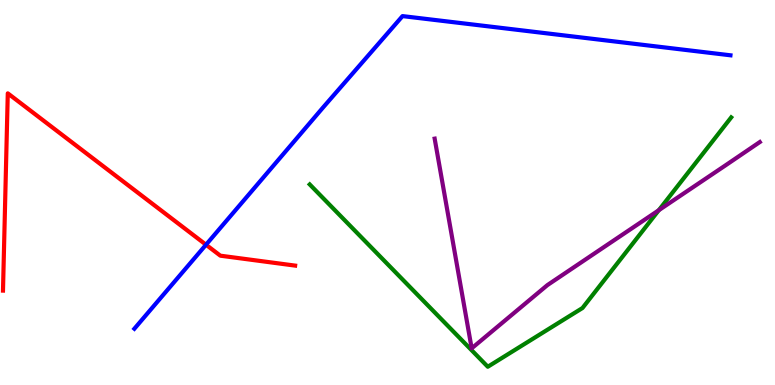[{'lines': ['blue', 'red'], 'intersections': [{'x': 2.66, 'y': 3.64}]}, {'lines': ['green', 'red'], 'intersections': []}, {'lines': ['purple', 'red'], 'intersections': []}, {'lines': ['blue', 'green'], 'intersections': []}, {'lines': ['blue', 'purple'], 'intersections': []}, {'lines': ['green', 'purple'], 'intersections': [{'x': 8.5, 'y': 4.54}]}]